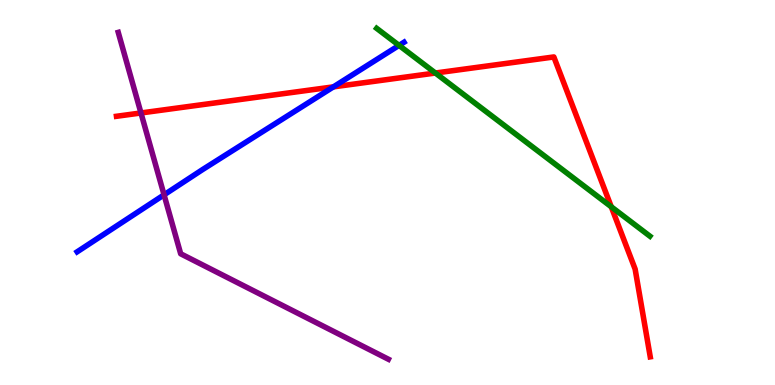[{'lines': ['blue', 'red'], 'intersections': [{'x': 4.3, 'y': 7.74}]}, {'lines': ['green', 'red'], 'intersections': [{'x': 5.62, 'y': 8.1}, {'x': 7.89, 'y': 4.63}]}, {'lines': ['purple', 'red'], 'intersections': [{'x': 1.82, 'y': 7.07}]}, {'lines': ['blue', 'green'], 'intersections': [{'x': 5.15, 'y': 8.82}]}, {'lines': ['blue', 'purple'], 'intersections': [{'x': 2.12, 'y': 4.94}]}, {'lines': ['green', 'purple'], 'intersections': []}]